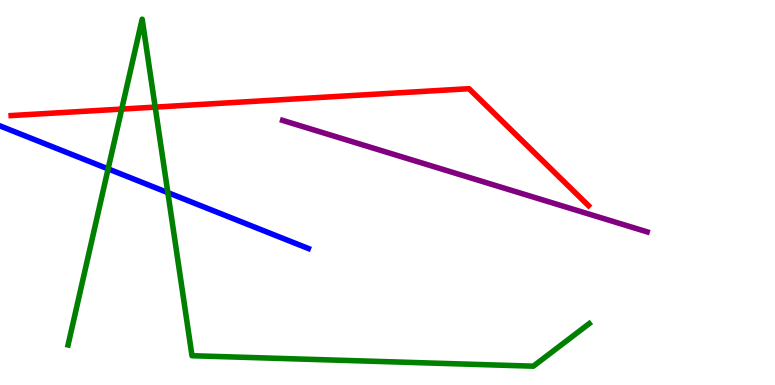[{'lines': ['blue', 'red'], 'intersections': []}, {'lines': ['green', 'red'], 'intersections': [{'x': 1.57, 'y': 7.17}, {'x': 2.0, 'y': 7.22}]}, {'lines': ['purple', 'red'], 'intersections': []}, {'lines': ['blue', 'green'], 'intersections': [{'x': 1.4, 'y': 5.61}, {'x': 2.17, 'y': 5.0}]}, {'lines': ['blue', 'purple'], 'intersections': []}, {'lines': ['green', 'purple'], 'intersections': []}]